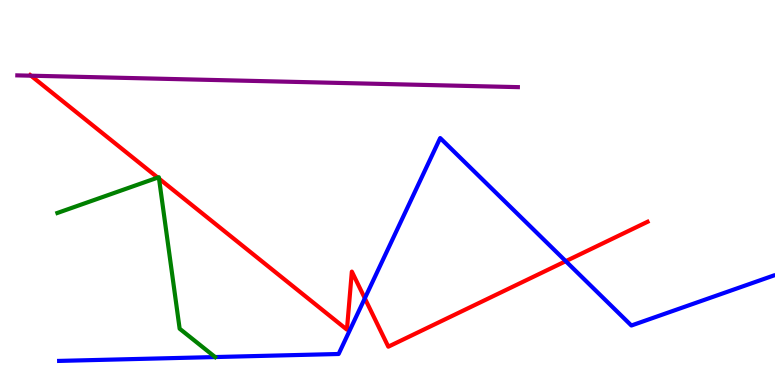[{'lines': ['blue', 'red'], 'intersections': [{'x': 4.71, 'y': 2.25}, {'x': 7.3, 'y': 3.22}]}, {'lines': ['green', 'red'], 'intersections': [{'x': 2.04, 'y': 5.39}, {'x': 2.05, 'y': 5.36}]}, {'lines': ['purple', 'red'], 'intersections': [{'x': 0.399, 'y': 8.03}]}, {'lines': ['blue', 'green'], 'intersections': []}, {'lines': ['blue', 'purple'], 'intersections': []}, {'lines': ['green', 'purple'], 'intersections': []}]